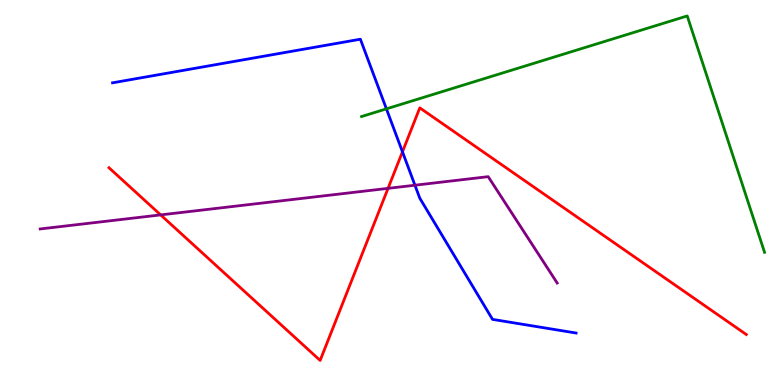[{'lines': ['blue', 'red'], 'intersections': [{'x': 5.19, 'y': 6.06}]}, {'lines': ['green', 'red'], 'intersections': []}, {'lines': ['purple', 'red'], 'intersections': [{'x': 2.07, 'y': 4.42}, {'x': 5.01, 'y': 5.11}]}, {'lines': ['blue', 'green'], 'intersections': [{'x': 4.99, 'y': 7.17}]}, {'lines': ['blue', 'purple'], 'intersections': [{'x': 5.35, 'y': 5.19}]}, {'lines': ['green', 'purple'], 'intersections': []}]